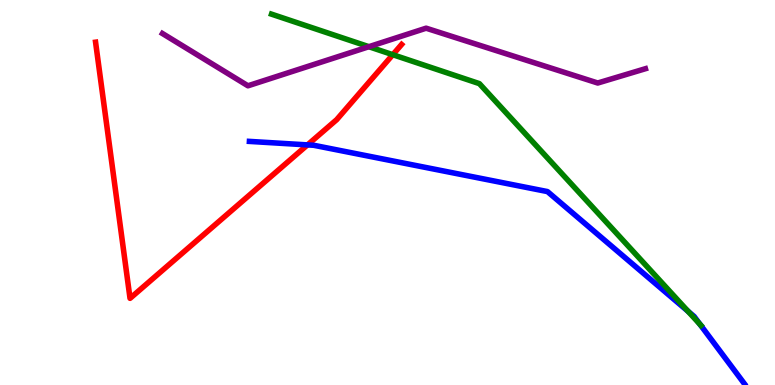[{'lines': ['blue', 'red'], 'intersections': [{'x': 3.97, 'y': 6.24}]}, {'lines': ['green', 'red'], 'intersections': [{'x': 5.07, 'y': 8.58}]}, {'lines': ['purple', 'red'], 'intersections': []}, {'lines': ['blue', 'green'], 'intersections': [{'x': 8.88, 'y': 1.91}, {'x': 9.03, 'y': 1.58}]}, {'lines': ['blue', 'purple'], 'intersections': []}, {'lines': ['green', 'purple'], 'intersections': [{'x': 4.76, 'y': 8.79}]}]